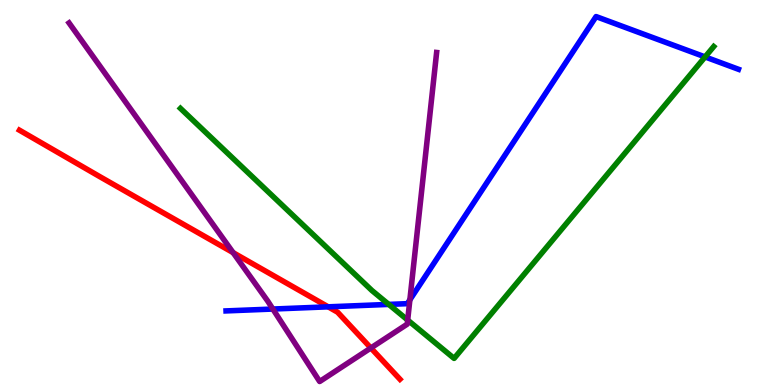[{'lines': ['blue', 'red'], 'intersections': [{'x': 4.23, 'y': 2.03}]}, {'lines': ['green', 'red'], 'intersections': []}, {'lines': ['purple', 'red'], 'intersections': [{'x': 3.01, 'y': 3.44}, {'x': 4.79, 'y': 0.962}]}, {'lines': ['blue', 'green'], 'intersections': [{'x': 5.02, 'y': 2.09}, {'x': 9.1, 'y': 8.52}]}, {'lines': ['blue', 'purple'], 'intersections': [{'x': 3.52, 'y': 1.97}, {'x': 5.29, 'y': 2.21}]}, {'lines': ['green', 'purple'], 'intersections': [{'x': 5.26, 'y': 1.69}]}]